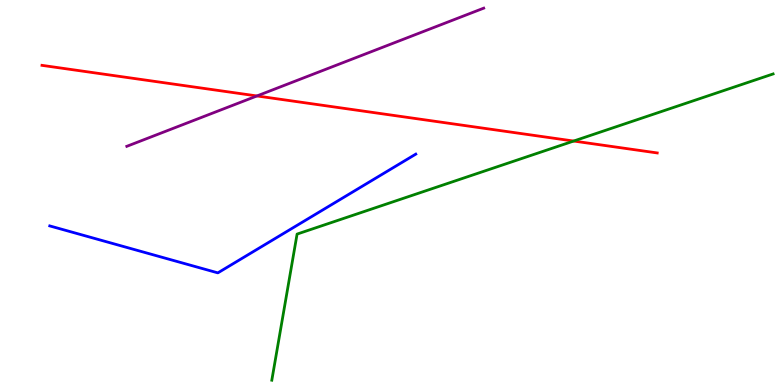[{'lines': ['blue', 'red'], 'intersections': []}, {'lines': ['green', 'red'], 'intersections': [{'x': 7.4, 'y': 6.34}]}, {'lines': ['purple', 'red'], 'intersections': [{'x': 3.32, 'y': 7.51}]}, {'lines': ['blue', 'green'], 'intersections': []}, {'lines': ['blue', 'purple'], 'intersections': []}, {'lines': ['green', 'purple'], 'intersections': []}]